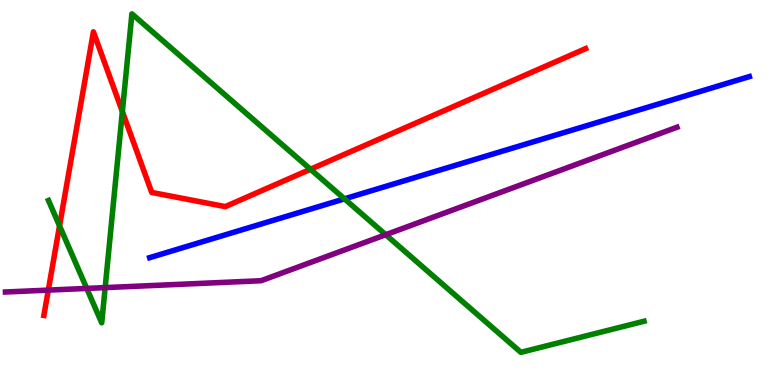[{'lines': ['blue', 'red'], 'intersections': []}, {'lines': ['green', 'red'], 'intersections': [{'x': 0.768, 'y': 4.13}, {'x': 1.58, 'y': 7.1}, {'x': 4.01, 'y': 5.6}]}, {'lines': ['purple', 'red'], 'intersections': [{'x': 0.623, 'y': 2.46}]}, {'lines': ['blue', 'green'], 'intersections': [{'x': 4.44, 'y': 4.84}]}, {'lines': ['blue', 'purple'], 'intersections': []}, {'lines': ['green', 'purple'], 'intersections': [{'x': 1.12, 'y': 2.51}, {'x': 1.36, 'y': 2.53}, {'x': 4.98, 'y': 3.9}]}]